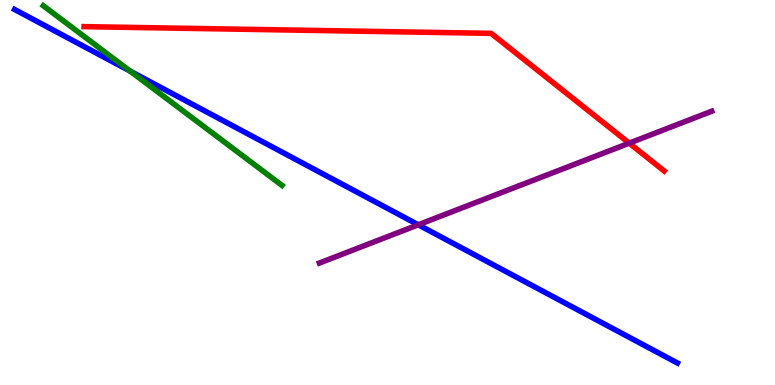[{'lines': ['blue', 'red'], 'intersections': []}, {'lines': ['green', 'red'], 'intersections': []}, {'lines': ['purple', 'red'], 'intersections': [{'x': 8.12, 'y': 6.28}]}, {'lines': ['blue', 'green'], 'intersections': [{'x': 1.68, 'y': 8.15}]}, {'lines': ['blue', 'purple'], 'intersections': [{'x': 5.4, 'y': 4.16}]}, {'lines': ['green', 'purple'], 'intersections': []}]